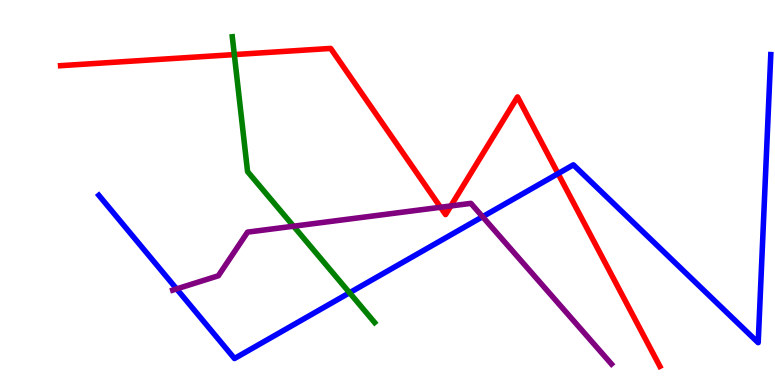[{'lines': ['blue', 'red'], 'intersections': [{'x': 7.2, 'y': 5.49}]}, {'lines': ['green', 'red'], 'intersections': [{'x': 3.02, 'y': 8.58}]}, {'lines': ['purple', 'red'], 'intersections': [{'x': 5.68, 'y': 4.62}, {'x': 5.82, 'y': 4.65}]}, {'lines': ['blue', 'green'], 'intersections': [{'x': 4.51, 'y': 2.4}]}, {'lines': ['blue', 'purple'], 'intersections': [{'x': 2.28, 'y': 2.5}, {'x': 6.23, 'y': 4.37}]}, {'lines': ['green', 'purple'], 'intersections': [{'x': 3.79, 'y': 4.12}]}]